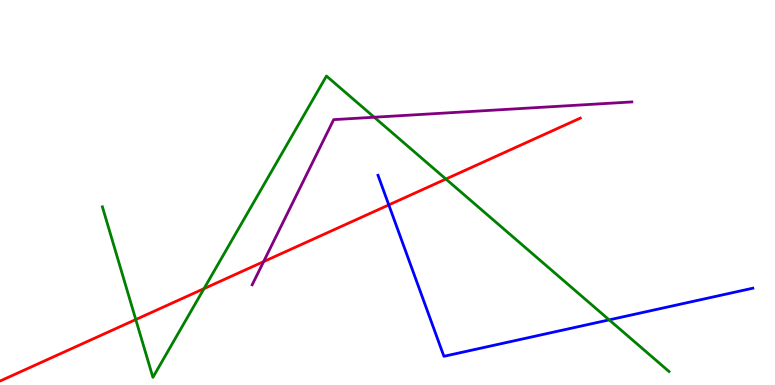[{'lines': ['blue', 'red'], 'intersections': [{'x': 5.02, 'y': 4.68}]}, {'lines': ['green', 'red'], 'intersections': [{'x': 1.75, 'y': 1.7}, {'x': 2.63, 'y': 2.5}, {'x': 5.75, 'y': 5.35}]}, {'lines': ['purple', 'red'], 'intersections': [{'x': 3.4, 'y': 3.2}]}, {'lines': ['blue', 'green'], 'intersections': [{'x': 7.86, 'y': 1.69}]}, {'lines': ['blue', 'purple'], 'intersections': []}, {'lines': ['green', 'purple'], 'intersections': [{'x': 4.83, 'y': 6.96}]}]